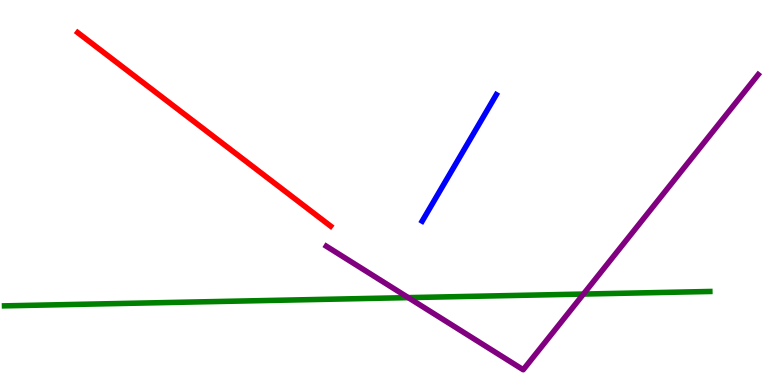[{'lines': ['blue', 'red'], 'intersections': []}, {'lines': ['green', 'red'], 'intersections': []}, {'lines': ['purple', 'red'], 'intersections': []}, {'lines': ['blue', 'green'], 'intersections': []}, {'lines': ['blue', 'purple'], 'intersections': []}, {'lines': ['green', 'purple'], 'intersections': [{'x': 5.27, 'y': 2.27}, {'x': 7.53, 'y': 2.36}]}]